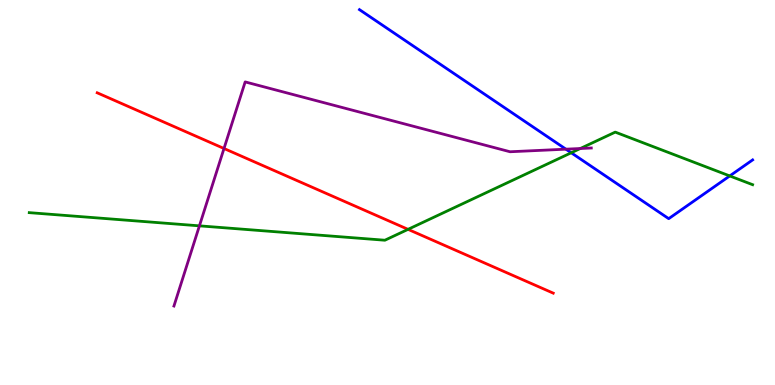[{'lines': ['blue', 'red'], 'intersections': []}, {'lines': ['green', 'red'], 'intersections': [{'x': 5.27, 'y': 4.04}]}, {'lines': ['purple', 'red'], 'intersections': [{'x': 2.89, 'y': 6.14}]}, {'lines': ['blue', 'green'], 'intersections': [{'x': 7.37, 'y': 6.03}, {'x': 9.42, 'y': 5.43}]}, {'lines': ['blue', 'purple'], 'intersections': [{'x': 7.3, 'y': 6.13}]}, {'lines': ['green', 'purple'], 'intersections': [{'x': 2.57, 'y': 4.13}, {'x': 7.49, 'y': 6.14}]}]